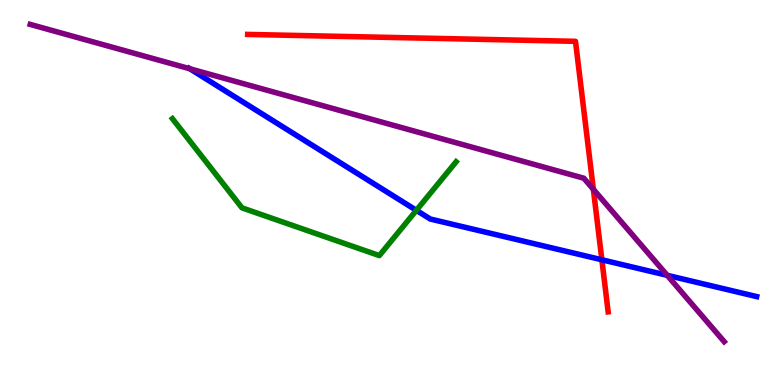[{'lines': ['blue', 'red'], 'intersections': [{'x': 7.77, 'y': 3.25}]}, {'lines': ['green', 'red'], 'intersections': []}, {'lines': ['purple', 'red'], 'intersections': [{'x': 7.66, 'y': 5.08}]}, {'lines': ['blue', 'green'], 'intersections': [{'x': 5.37, 'y': 4.54}]}, {'lines': ['blue', 'purple'], 'intersections': [{'x': 2.45, 'y': 8.21}, {'x': 8.61, 'y': 2.85}]}, {'lines': ['green', 'purple'], 'intersections': []}]